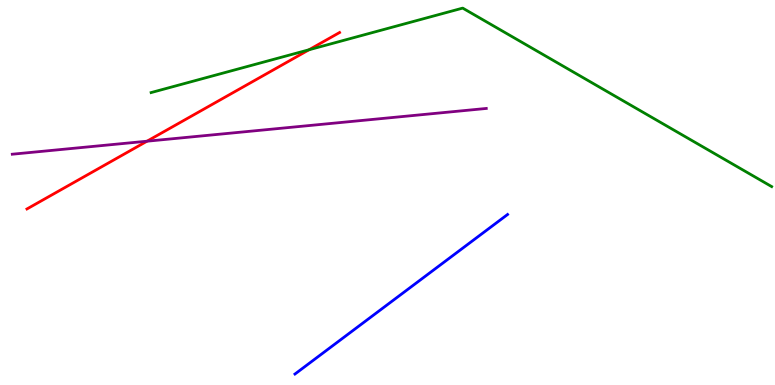[{'lines': ['blue', 'red'], 'intersections': []}, {'lines': ['green', 'red'], 'intersections': [{'x': 3.99, 'y': 8.71}]}, {'lines': ['purple', 'red'], 'intersections': [{'x': 1.9, 'y': 6.33}]}, {'lines': ['blue', 'green'], 'intersections': []}, {'lines': ['blue', 'purple'], 'intersections': []}, {'lines': ['green', 'purple'], 'intersections': []}]